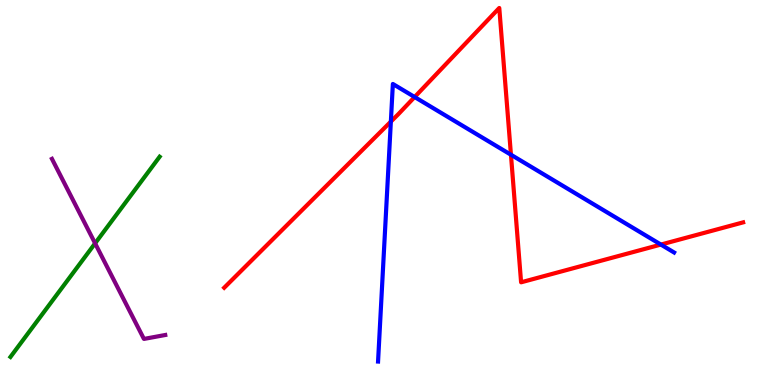[{'lines': ['blue', 'red'], 'intersections': [{'x': 5.04, 'y': 6.84}, {'x': 5.35, 'y': 7.48}, {'x': 6.59, 'y': 5.98}, {'x': 8.53, 'y': 3.65}]}, {'lines': ['green', 'red'], 'intersections': []}, {'lines': ['purple', 'red'], 'intersections': []}, {'lines': ['blue', 'green'], 'intersections': []}, {'lines': ['blue', 'purple'], 'intersections': []}, {'lines': ['green', 'purple'], 'intersections': [{'x': 1.23, 'y': 3.68}]}]